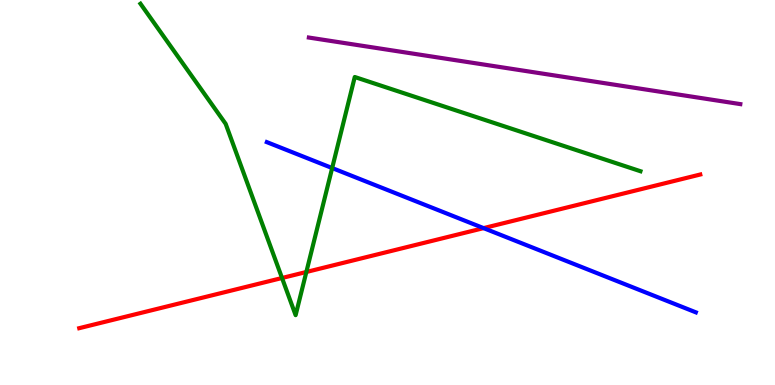[{'lines': ['blue', 'red'], 'intersections': [{'x': 6.24, 'y': 4.07}]}, {'lines': ['green', 'red'], 'intersections': [{'x': 3.64, 'y': 2.78}, {'x': 3.95, 'y': 2.94}]}, {'lines': ['purple', 'red'], 'intersections': []}, {'lines': ['blue', 'green'], 'intersections': [{'x': 4.29, 'y': 5.64}]}, {'lines': ['blue', 'purple'], 'intersections': []}, {'lines': ['green', 'purple'], 'intersections': []}]